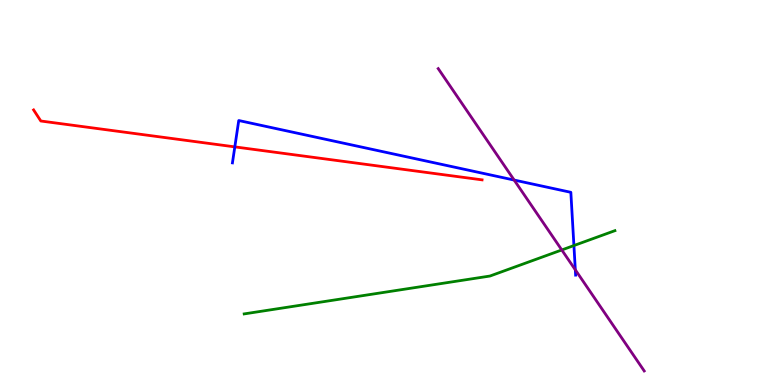[{'lines': ['blue', 'red'], 'intersections': [{'x': 3.03, 'y': 6.18}]}, {'lines': ['green', 'red'], 'intersections': []}, {'lines': ['purple', 'red'], 'intersections': []}, {'lines': ['blue', 'green'], 'intersections': [{'x': 7.41, 'y': 3.62}]}, {'lines': ['blue', 'purple'], 'intersections': [{'x': 6.63, 'y': 5.32}, {'x': 7.42, 'y': 2.99}]}, {'lines': ['green', 'purple'], 'intersections': [{'x': 7.25, 'y': 3.51}]}]